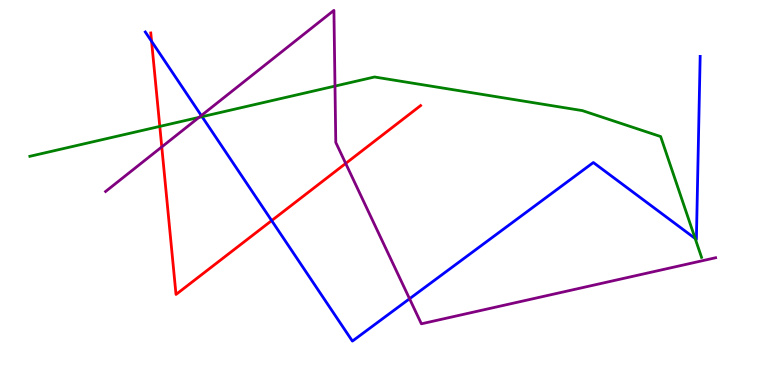[{'lines': ['blue', 'red'], 'intersections': [{'x': 1.96, 'y': 8.93}, {'x': 3.51, 'y': 4.27}]}, {'lines': ['green', 'red'], 'intersections': [{'x': 2.06, 'y': 6.72}]}, {'lines': ['purple', 'red'], 'intersections': [{'x': 2.09, 'y': 6.18}, {'x': 4.46, 'y': 5.75}]}, {'lines': ['blue', 'green'], 'intersections': [{'x': 2.61, 'y': 6.97}, {'x': 8.97, 'y': 3.8}]}, {'lines': ['blue', 'purple'], 'intersections': [{'x': 2.6, 'y': 7.0}, {'x': 5.28, 'y': 2.24}]}, {'lines': ['green', 'purple'], 'intersections': [{'x': 2.57, 'y': 6.95}, {'x': 4.32, 'y': 7.76}]}]